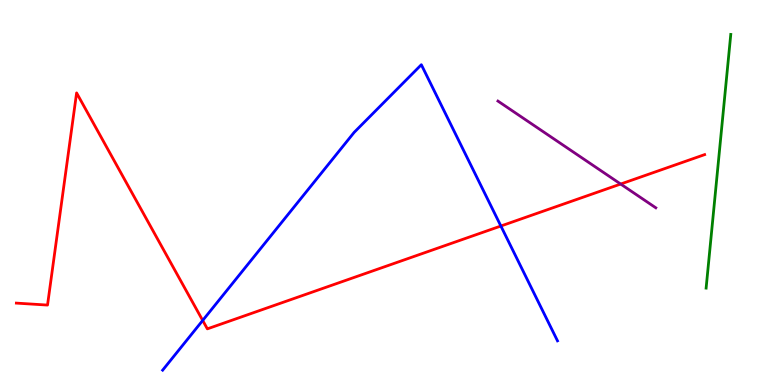[{'lines': ['blue', 'red'], 'intersections': [{'x': 2.62, 'y': 1.68}, {'x': 6.46, 'y': 4.13}]}, {'lines': ['green', 'red'], 'intersections': []}, {'lines': ['purple', 'red'], 'intersections': [{'x': 8.01, 'y': 5.22}]}, {'lines': ['blue', 'green'], 'intersections': []}, {'lines': ['blue', 'purple'], 'intersections': []}, {'lines': ['green', 'purple'], 'intersections': []}]